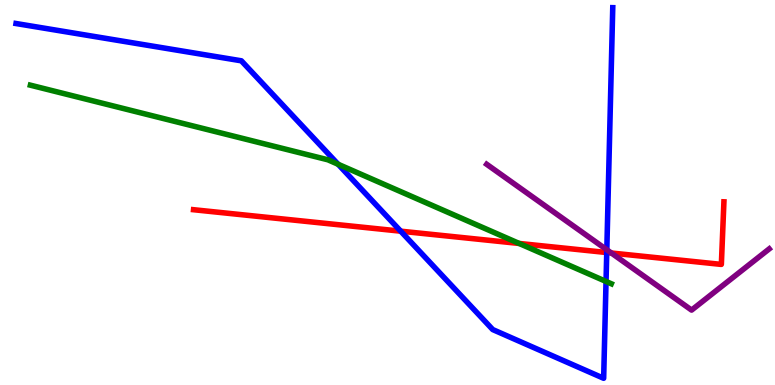[{'lines': ['blue', 'red'], 'intersections': [{'x': 5.17, 'y': 4.0}, {'x': 7.83, 'y': 3.44}]}, {'lines': ['green', 'red'], 'intersections': [{'x': 6.7, 'y': 3.68}]}, {'lines': ['purple', 'red'], 'intersections': [{'x': 7.89, 'y': 3.43}]}, {'lines': ['blue', 'green'], 'intersections': [{'x': 4.36, 'y': 5.73}, {'x': 7.82, 'y': 2.69}]}, {'lines': ['blue', 'purple'], 'intersections': [{'x': 7.83, 'y': 3.51}]}, {'lines': ['green', 'purple'], 'intersections': []}]